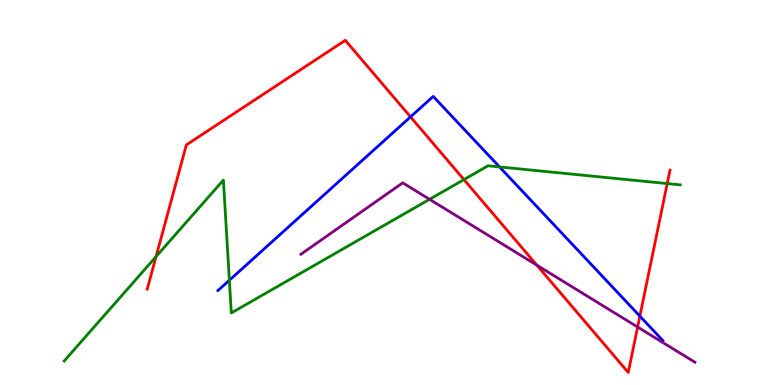[{'lines': ['blue', 'red'], 'intersections': [{'x': 5.3, 'y': 6.96}, {'x': 8.26, 'y': 1.79}]}, {'lines': ['green', 'red'], 'intersections': [{'x': 2.01, 'y': 3.33}, {'x': 5.99, 'y': 5.34}, {'x': 8.61, 'y': 5.23}]}, {'lines': ['purple', 'red'], 'intersections': [{'x': 6.93, 'y': 3.11}, {'x': 8.23, 'y': 1.51}]}, {'lines': ['blue', 'green'], 'intersections': [{'x': 2.96, 'y': 2.72}, {'x': 6.45, 'y': 5.66}]}, {'lines': ['blue', 'purple'], 'intersections': []}, {'lines': ['green', 'purple'], 'intersections': [{'x': 5.54, 'y': 4.82}]}]